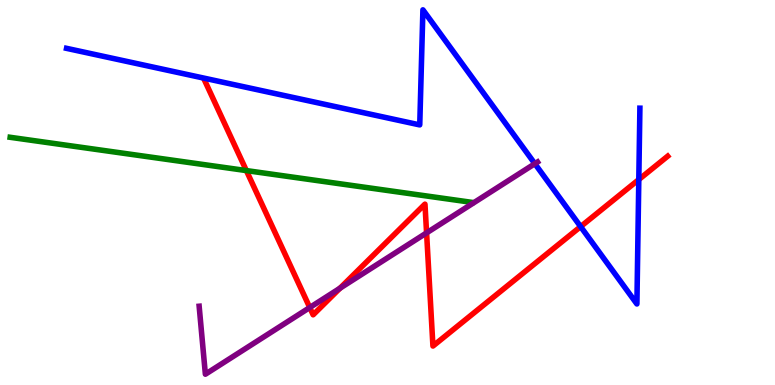[{'lines': ['blue', 'red'], 'intersections': [{'x': 7.49, 'y': 4.11}, {'x': 8.24, 'y': 5.34}]}, {'lines': ['green', 'red'], 'intersections': [{'x': 3.18, 'y': 5.57}]}, {'lines': ['purple', 'red'], 'intersections': [{'x': 4.0, 'y': 2.01}, {'x': 4.39, 'y': 2.51}, {'x': 5.5, 'y': 3.95}]}, {'lines': ['blue', 'green'], 'intersections': []}, {'lines': ['blue', 'purple'], 'intersections': [{'x': 6.9, 'y': 5.75}]}, {'lines': ['green', 'purple'], 'intersections': []}]